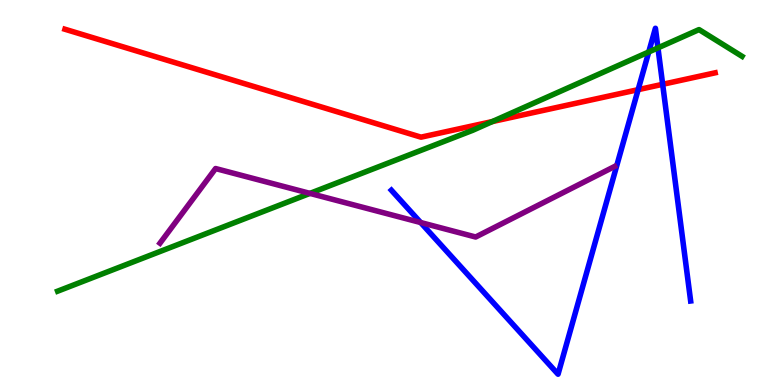[{'lines': ['blue', 'red'], 'intersections': [{'x': 8.23, 'y': 7.67}, {'x': 8.55, 'y': 7.81}]}, {'lines': ['green', 'red'], 'intersections': [{'x': 6.35, 'y': 6.84}]}, {'lines': ['purple', 'red'], 'intersections': []}, {'lines': ['blue', 'green'], 'intersections': [{'x': 8.37, 'y': 8.65}, {'x': 8.49, 'y': 8.76}]}, {'lines': ['blue', 'purple'], 'intersections': [{'x': 5.43, 'y': 4.22}]}, {'lines': ['green', 'purple'], 'intersections': [{'x': 4.0, 'y': 4.98}]}]